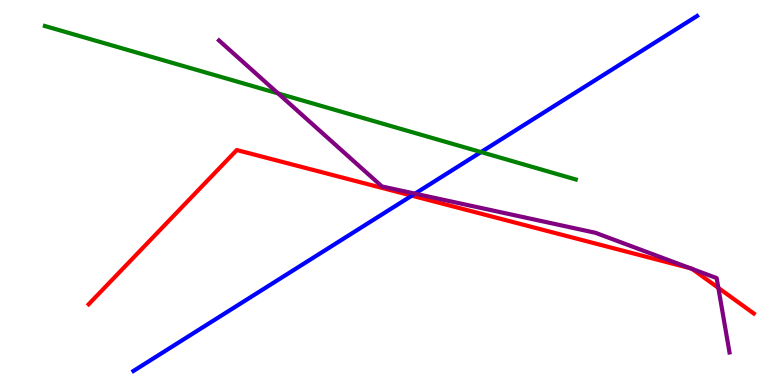[{'lines': ['blue', 'red'], 'intersections': [{'x': 5.31, 'y': 4.92}]}, {'lines': ['green', 'red'], 'intersections': []}, {'lines': ['purple', 'red'], 'intersections': [{'x': 8.91, 'y': 3.03}, {'x': 8.93, 'y': 3.02}, {'x': 9.27, 'y': 2.52}]}, {'lines': ['blue', 'green'], 'intersections': [{'x': 6.21, 'y': 6.05}]}, {'lines': ['blue', 'purple'], 'intersections': [{'x': 5.36, 'y': 4.97}]}, {'lines': ['green', 'purple'], 'intersections': [{'x': 3.59, 'y': 7.57}]}]